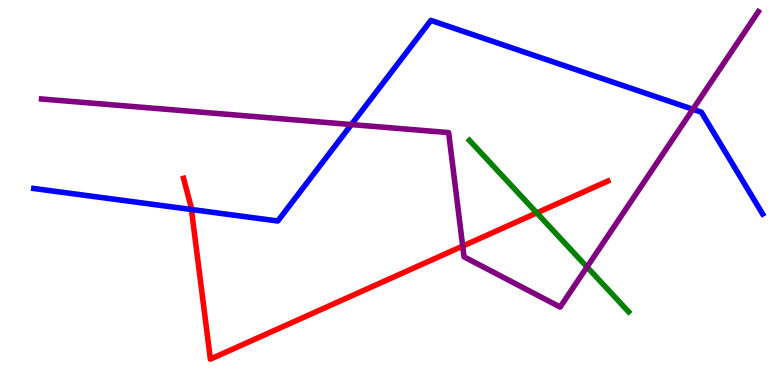[{'lines': ['blue', 'red'], 'intersections': [{'x': 2.47, 'y': 4.56}]}, {'lines': ['green', 'red'], 'intersections': [{'x': 6.93, 'y': 4.47}]}, {'lines': ['purple', 'red'], 'intersections': [{'x': 5.97, 'y': 3.61}]}, {'lines': ['blue', 'green'], 'intersections': []}, {'lines': ['blue', 'purple'], 'intersections': [{'x': 4.53, 'y': 6.76}, {'x': 8.94, 'y': 7.16}]}, {'lines': ['green', 'purple'], 'intersections': [{'x': 7.57, 'y': 3.07}]}]